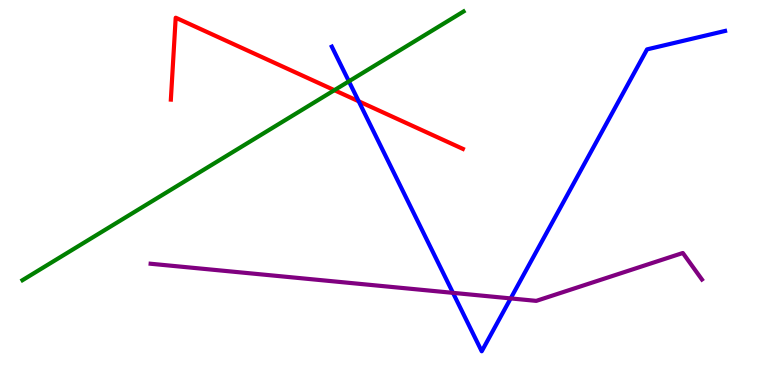[{'lines': ['blue', 'red'], 'intersections': [{'x': 4.63, 'y': 7.37}]}, {'lines': ['green', 'red'], 'intersections': [{'x': 4.31, 'y': 7.66}]}, {'lines': ['purple', 'red'], 'intersections': []}, {'lines': ['blue', 'green'], 'intersections': [{'x': 4.5, 'y': 7.89}]}, {'lines': ['blue', 'purple'], 'intersections': [{'x': 5.84, 'y': 2.39}, {'x': 6.59, 'y': 2.25}]}, {'lines': ['green', 'purple'], 'intersections': []}]